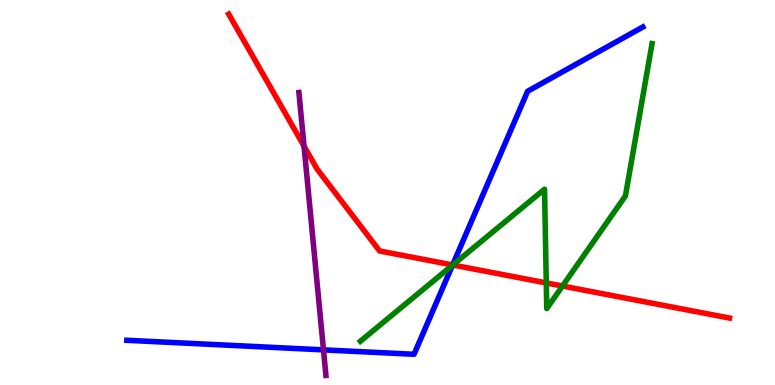[{'lines': ['blue', 'red'], 'intersections': [{'x': 5.84, 'y': 3.12}]}, {'lines': ['green', 'red'], 'intersections': [{'x': 5.84, 'y': 3.12}, {'x': 7.05, 'y': 2.65}, {'x': 7.26, 'y': 2.57}]}, {'lines': ['purple', 'red'], 'intersections': [{'x': 3.92, 'y': 6.2}]}, {'lines': ['blue', 'green'], 'intersections': [{'x': 5.84, 'y': 3.11}]}, {'lines': ['blue', 'purple'], 'intersections': [{'x': 4.17, 'y': 0.913}]}, {'lines': ['green', 'purple'], 'intersections': []}]